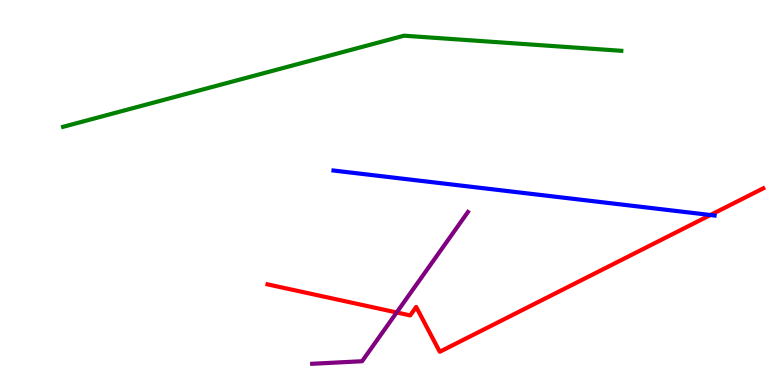[{'lines': ['blue', 'red'], 'intersections': [{'x': 9.17, 'y': 4.42}]}, {'lines': ['green', 'red'], 'intersections': []}, {'lines': ['purple', 'red'], 'intersections': [{'x': 5.12, 'y': 1.88}]}, {'lines': ['blue', 'green'], 'intersections': []}, {'lines': ['blue', 'purple'], 'intersections': []}, {'lines': ['green', 'purple'], 'intersections': []}]